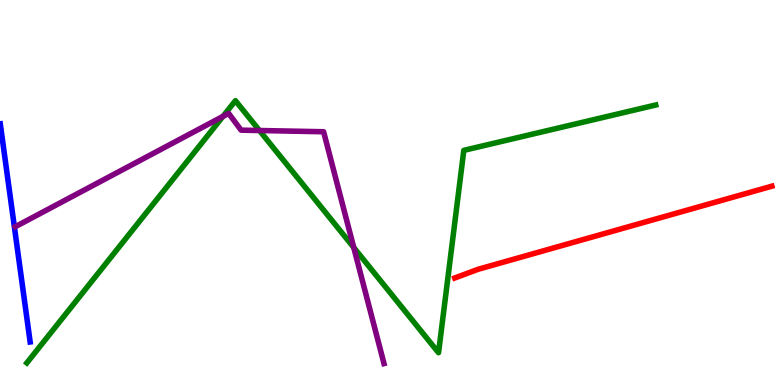[{'lines': ['blue', 'red'], 'intersections': []}, {'lines': ['green', 'red'], 'intersections': []}, {'lines': ['purple', 'red'], 'intersections': []}, {'lines': ['blue', 'green'], 'intersections': []}, {'lines': ['blue', 'purple'], 'intersections': []}, {'lines': ['green', 'purple'], 'intersections': [{'x': 2.88, 'y': 6.98}, {'x': 3.35, 'y': 6.61}, {'x': 4.56, 'y': 3.57}]}]